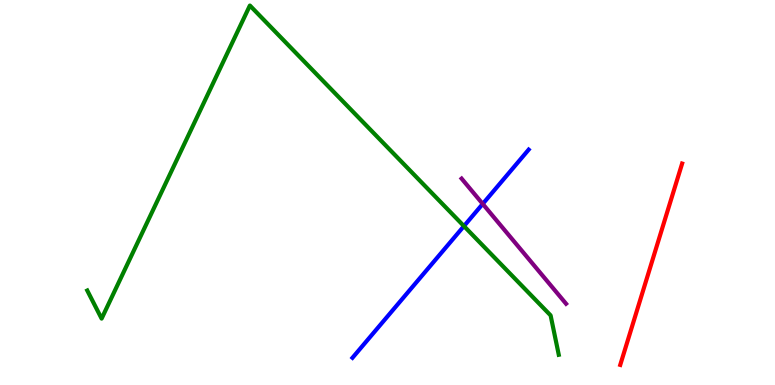[{'lines': ['blue', 'red'], 'intersections': []}, {'lines': ['green', 'red'], 'intersections': []}, {'lines': ['purple', 'red'], 'intersections': []}, {'lines': ['blue', 'green'], 'intersections': [{'x': 5.99, 'y': 4.13}]}, {'lines': ['blue', 'purple'], 'intersections': [{'x': 6.23, 'y': 4.7}]}, {'lines': ['green', 'purple'], 'intersections': []}]